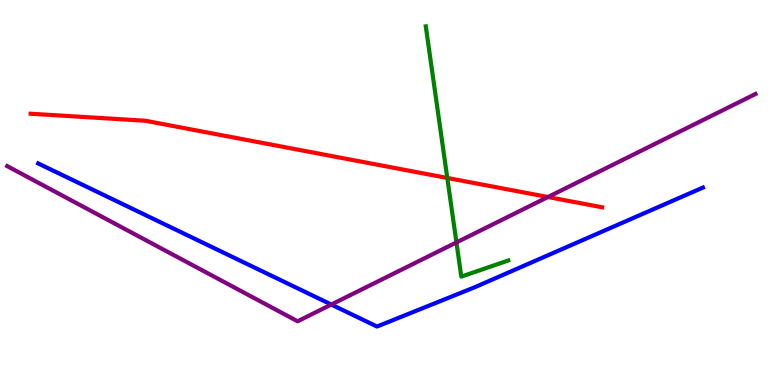[{'lines': ['blue', 'red'], 'intersections': []}, {'lines': ['green', 'red'], 'intersections': [{'x': 5.77, 'y': 5.38}]}, {'lines': ['purple', 'red'], 'intersections': [{'x': 7.07, 'y': 4.88}]}, {'lines': ['blue', 'green'], 'intersections': []}, {'lines': ['blue', 'purple'], 'intersections': [{'x': 4.28, 'y': 2.09}]}, {'lines': ['green', 'purple'], 'intersections': [{'x': 5.89, 'y': 3.7}]}]